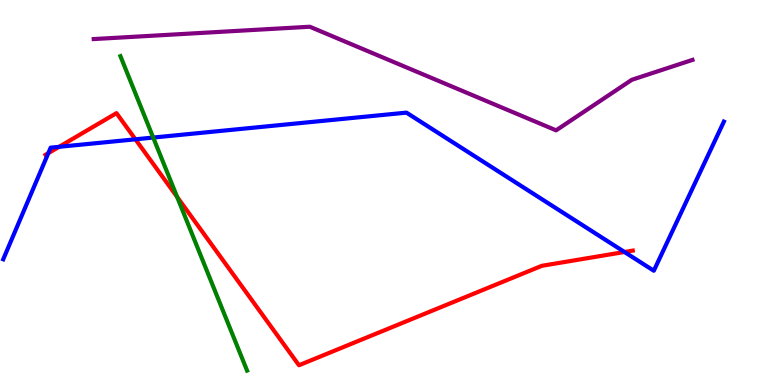[{'lines': ['blue', 'red'], 'intersections': [{'x': 0.624, 'y': 6.02}, {'x': 0.763, 'y': 6.19}, {'x': 1.75, 'y': 6.38}, {'x': 8.06, 'y': 3.45}]}, {'lines': ['green', 'red'], 'intersections': [{'x': 2.29, 'y': 4.88}]}, {'lines': ['purple', 'red'], 'intersections': []}, {'lines': ['blue', 'green'], 'intersections': [{'x': 1.98, 'y': 6.43}]}, {'lines': ['blue', 'purple'], 'intersections': []}, {'lines': ['green', 'purple'], 'intersections': []}]